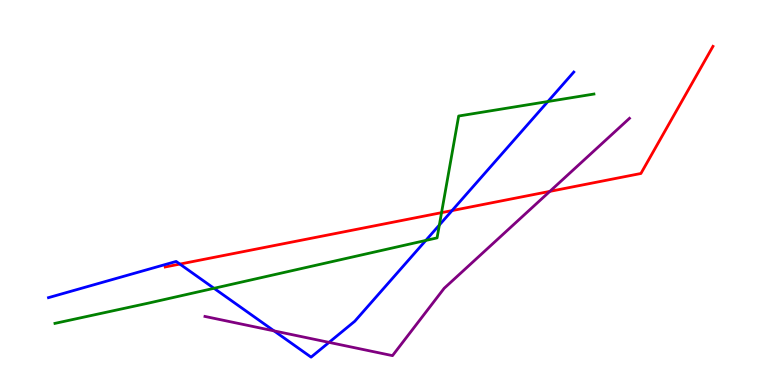[{'lines': ['blue', 'red'], 'intersections': [{'x': 2.32, 'y': 3.14}, {'x': 5.83, 'y': 4.53}]}, {'lines': ['green', 'red'], 'intersections': [{'x': 5.7, 'y': 4.48}]}, {'lines': ['purple', 'red'], 'intersections': [{'x': 7.09, 'y': 5.03}]}, {'lines': ['blue', 'green'], 'intersections': [{'x': 2.76, 'y': 2.51}, {'x': 5.49, 'y': 3.76}, {'x': 5.67, 'y': 4.16}, {'x': 7.07, 'y': 7.36}]}, {'lines': ['blue', 'purple'], 'intersections': [{'x': 3.54, 'y': 1.41}, {'x': 4.25, 'y': 1.11}]}, {'lines': ['green', 'purple'], 'intersections': []}]